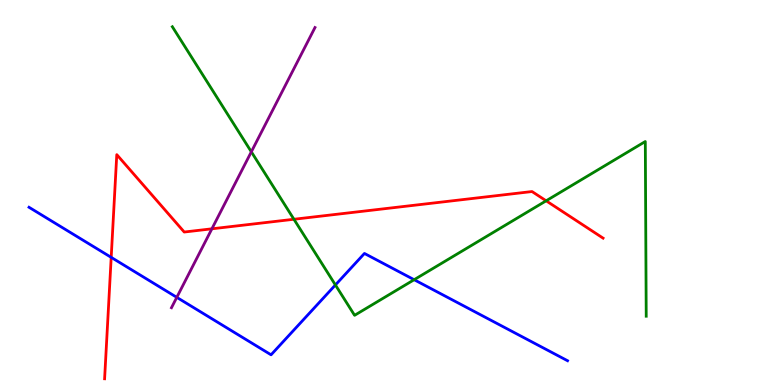[{'lines': ['blue', 'red'], 'intersections': [{'x': 1.43, 'y': 3.32}]}, {'lines': ['green', 'red'], 'intersections': [{'x': 3.79, 'y': 4.3}, {'x': 7.05, 'y': 4.78}]}, {'lines': ['purple', 'red'], 'intersections': [{'x': 2.73, 'y': 4.06}]}, {'lines': ['blue', 'green'], 'intersections': [{'x': 4.33, 'y': 2.6}, {'x': 5.34, 'y': 2.73}]}, {'lines': ['blue', 'purple'], 'intersections': [{'x': 2.28, 'y': 2.28}]}, {'lines': ['green', 'purple'], 'intersections': [{'x': 3.24, 'y': 6.06}]}]